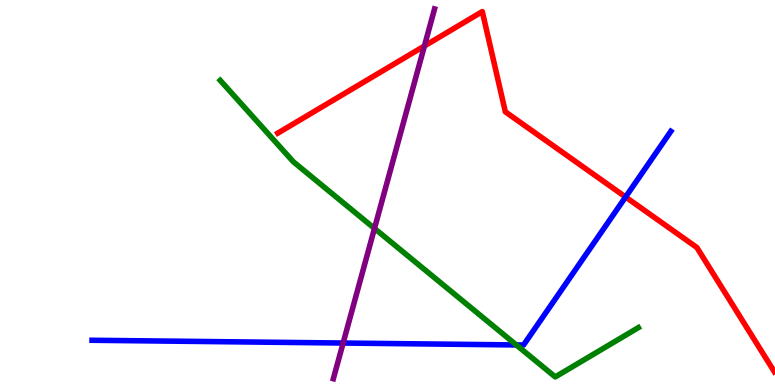[{'lines': ['blue', 'red'], 'intersections': [{'x': 8.07, 'y': 4.88}]}, {'lines': ['green', 'red'], 'intersections': []}, {'lines': ['purple', 'red'], 'intersections': [{'x': 5.48, 'y': 8.81}]}, {'lines': ['blue', 'green'], 'intersections': [{'x': 6.66, 'y': 1.04}]}, {'lines': ['blue', 'purple'], 'intersections': [{'x': 4.43, 'y': 1.09}]}, {'lines': ['green', 'purple'], 'intersections': [{'x': 4.83, 'y': 4.07}]}]